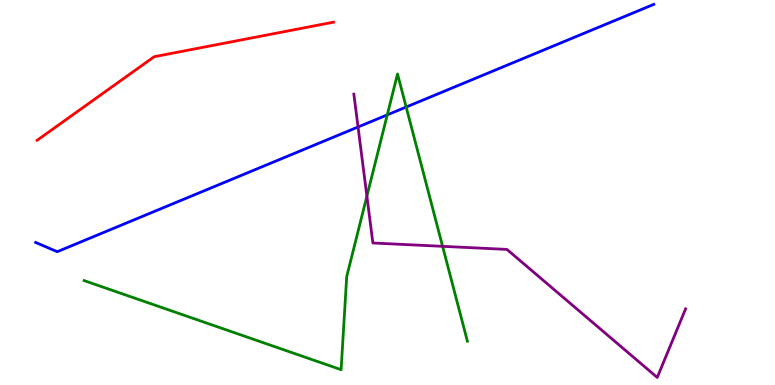[{'lines': ['blue', 'red'], 'intersections': []}, {'lines': ['green', 'red'], 'intersections': []}, {'lines': ['purple', 'red'], 'intersections': []}, {'lines': ['blue', 'green'], 'intersections': [{'x': 5.0, 'y': 7.02}, {'x': 5.24, 'y': 7.22}]}, {'lines': ['blue', 'purple'], 'intersections': [{'x': 4.62, 'y': 6.7}]}, {'lines': ['green', 'purple'], 'intersections': [{'x': 4.73, 'y': 4.91}, {'x': 5.71, 'y': 3.6}]}]